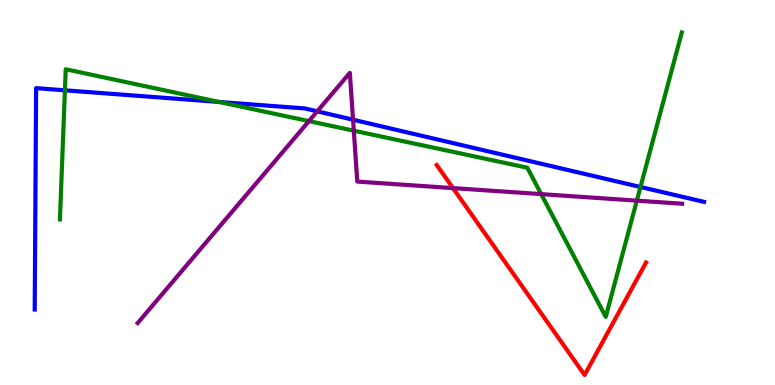[{'lines': ['blue', 'red'], 'intersections': []}, {'lines': ['green', 'red'], 'intersections': []}, {'lines': ['purple', 'red'], 'intersections': [{'x': 5.85, 'y': 5.11}]}, {'lines': ['blue', 'green'], 'intersections': [{'x': 0.838, 'y': 7.65}, {'x': 2.83, 'y': 7.35}, {'x': 8.26, 'y': 5.14}]}, {'lines': ['blue', 'purple'], 'intersections': [{'x': 4.09, 'y': 7.11}, {'x': 4.56, 'y': 6.89}]}, {'lines': ['green', 'purple'], 'intersections': [{'x': 3.99, 'y': 6.85}, {'x': 4.57, 'y': 6.61}, {'x': 6.98, 'y': 4.96}, {'x': 8.22, 'y': 4.79}]}]